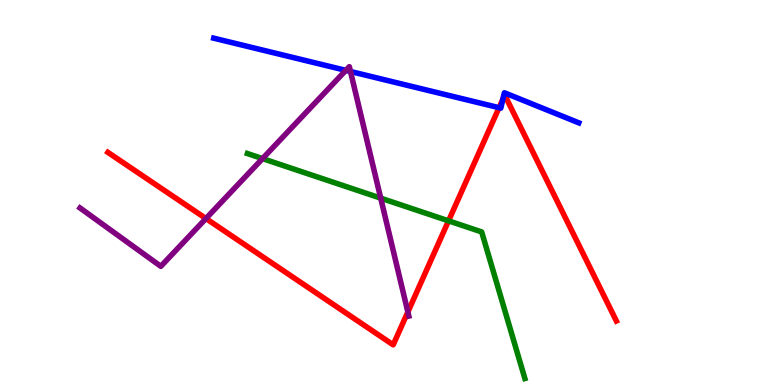[{'lines': ['blue', 'red'], 'intersections': [{'x': 6.44, 'y': 7.2}, {'x': 6.49, 'y': 7.43}]}, {'lines': ['green', 'red'], 'intersections': [{'x': 5.79, 'y': 4.26}]}, {'lines': ['purple', 'red'], 'intersections': [{'x': 2.66, 'y': 4.32}, {'x': 5.26, 'y': 1.9}]}, {'lines': ['blue', 'green'], 'intersections': []}, {'lines': ['blue', 'purple'], 'intersections': [{'x': 4.46, 'y': 8.17}, {'x': 4.52, 'y': 8.14}]}, {'lines': ['green', 'purple'], 'intersections': [{'x': 3.39, 'y': 5.88}, {'x': 4.91, 'y': 4.85}]}]